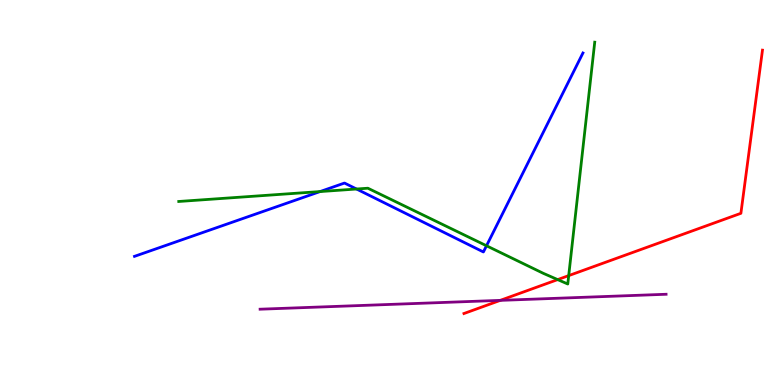[{'lines': ['blue', 'red'], 'intersections': []}, {'lines': ['green', 'red'], 'intersections': [{'x': 7.2, 'y': 2.74}, {'x': 7.34, 'y': 2.84}]}, {'lines': ['purple', 'red'], 'intersections': [{'x': 6.46, 'y': 2.2}]}, {'lines': ['blue', 'green'], 'intersections': [{'x': 4.13, 'y': 5.02}, {'x': 4.6, 'y': 5.09}, {'x': 6.28, 'y': 3.62}]}, {'lines': ['blue', 'purple'], 'intersections': []}, {'lines': ['green', 'purple'], 'intersections': []}]